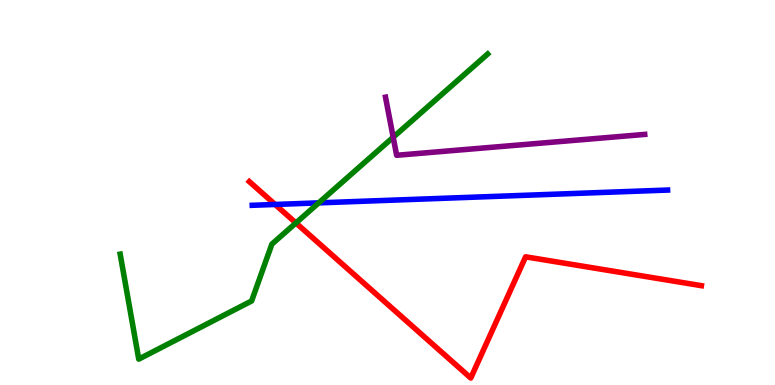[{'lines': ['blue', 'red'], 'intersections': [{'x': 3.55, 'y': 4.69}]}, {'lines': ['green', 'red'], 'intersections': [{'x': 3.82, 'y': 4.21}]}, {'lines': ['purple', 'red'], 'intersections': []}, {'lines': ['blue', 'green'], 'intersections': [{'x': 4.11, 'y': 4.73}]}, {'lines': ['blue', 'purple'], 'intersections': []}, {'lines': ['green', 'purple'], 'intersections': [{'x': 5.07, 'y': 6.44}]}]